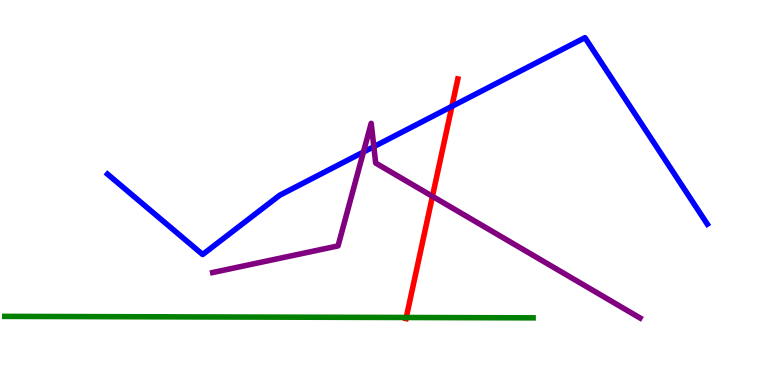[{'lines': ['blue', 'red'], 'intersections': [{'x': 5.83, 'y': 7.24}]}, {'lines': ['green', 'red'], 'intersections': [{'x': 5.24, 'y': 1.75}]}, {'lines': ['purple', 'red'], 'intersections': [{'x': 5.58, 'y': 4.9}]}, {'lines': ['blue', 'green'], 'intersections': []}, {'lines': ['blue', 'purple'], 'intersections': [{'x': 4.69, 'y': 6.05}, {'x': 4.82, 'y': 6.19}]}, {'lines': ['green', 'purple'], 'intersections': []}]